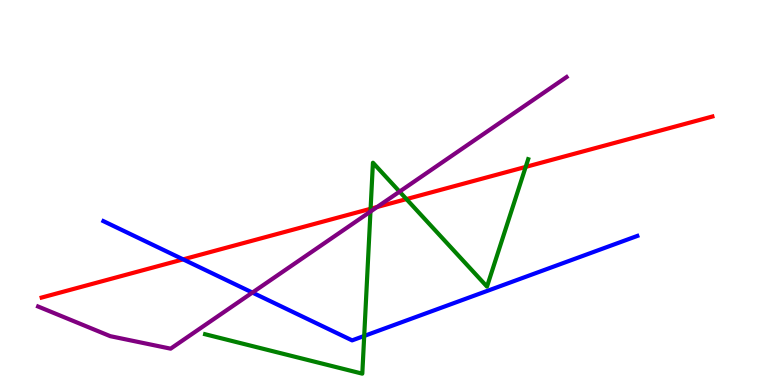[{'lines': ['blue', 'red'], 'intersections': [{'x': 2.36, 'y': 3.26}]}, {'lines': ['green', 'red'], 'intersections': [{'x': 4.78, 'y': 4.58}, {'x': 5.24, 'y': 4.83}, {'x': 6.78, 'y': 5.66}]}, {'lines': ['purple', 'red'], 'intersections': [{'x': 4.87, 'y': 4.62}]}, {'lines': ['blue', 'green'], 'intersections': [{'x': 4.7, 'y': 1.27}]}, {'lines': ['blue', 'purple'], 'intersections': [{'x': 3.26, 'y': 2.4}]}, {'lines': ['green', 'purple'], 'intersections': [{'x': 4.78, 'y': 4.5}, {'x': 5.16, 'y': 5.02}]}]